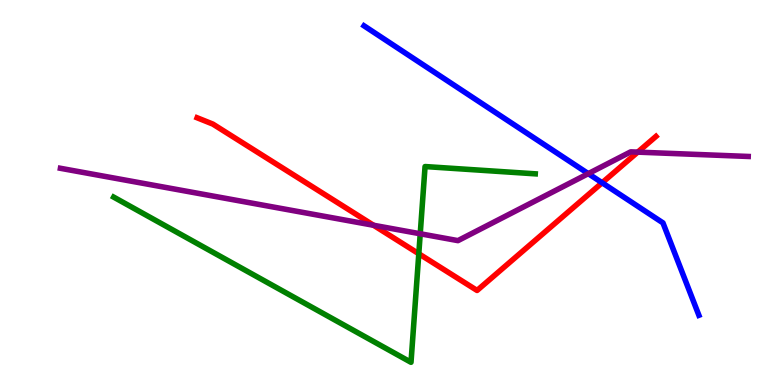[{'lines': ['blue', 'red'], 'intersections': [{'x': 7.77, 'y': 5.25}]}, {'lines': ['green', 'red'], 'intersections': [{'x': 5.4, 'y': 3.41}]}, {'lines': ['purple', 'red'], 'intersections': [{'x': 4.82, 'y': 4.15}, {'x': 8.23, 'y': 6.05}]}, {'lines': ['blue', 'green'], 'intersections': []}, {'lines': ['blue', 'purple'], 'intersections': [{'x': 7.59, 'y': 5.49}]}, {'lines': ['green', 'purple'], 'intersections': [{'x': 5.42, 'y': 3.93}]}]